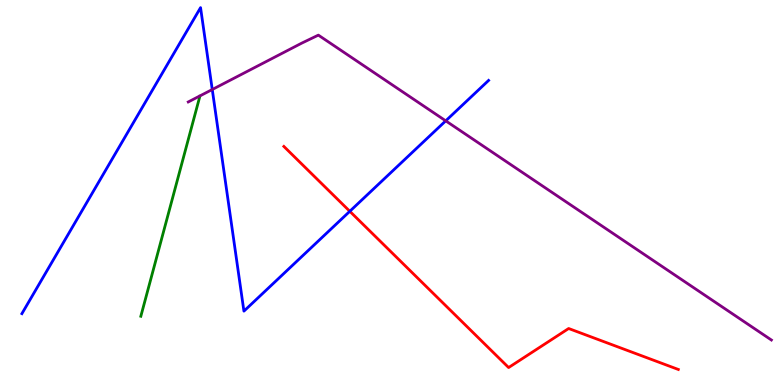[{'lines': ['blue', 'red'], 'intersections': [{'x': 4.51, 'y': 4.51}]}, {'lines': ['green', 'red'], 'intersections': []}, {'lines': ['purple', 'red'], 'intersections': []}, {'lines': ['blue', 'green'], 'intersections': []}, {'lines': ['blue', 'purple'], 'intersections': [{'x': 2.74, 'y': 7.67}, {'x': 5.75, 'y': 6.86}]}, {'lines': ['green', 'purple'], 'intersections': []}]